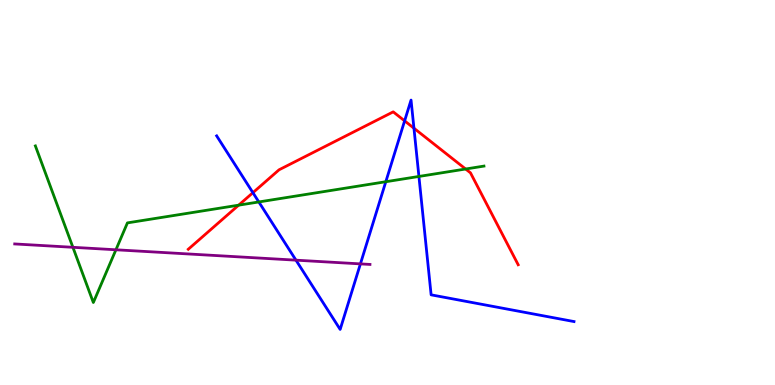[{'lines': ['blue', 'red'], 'intersections': [{'x': 3.26, 'y': 5.0}, {'x': 5.22, 'y': 6.86}, {'x': 5.34, 'y': 6.67}]}, {'lines': ['green', 'red'], 'intersections': [{'x': 3.08, 'y': 4.67}, {'x': 6.01, 'y': 5.61}]}, {'lines': ['purple', 'red'], 'intersections': []}, {'lines': ['blue', 'green'], 'intersections': [{'x': 3.34, 'y': 4.75}, {'x': 4.98, 'y': 5.28}, {'x': 5.41, 'y': 5.42}]}, {'lines': ['blue', 'purple'], 'intersections': [{'x': 3.82, 'y': 3.24}, {'x': 4.65, 'y': 3.15}]}, {'lines': ['green', 'purple'], 'intersections': [{'x': 0.941, 'y': 3.58}, {'x': 1.5, 'y': 3.51}]}]